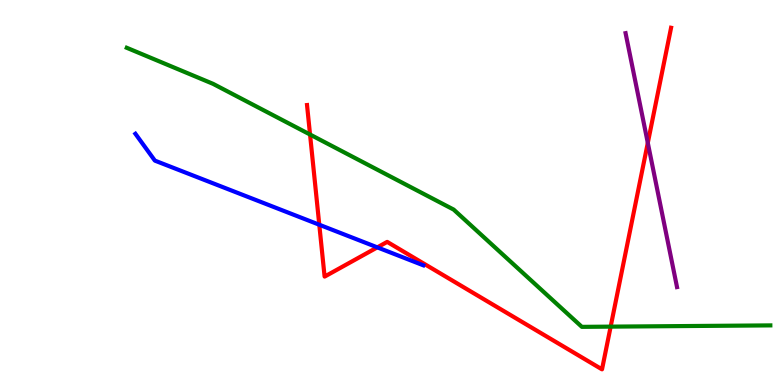[{'lines': ['blue', 'red'], 'intersections': [{'x': 4.12, 'y': 4.16}, {'x': 4.87, 'y': 3.58}]}, {'lines': ['green', 'red'], 'intersections': [{'x': 4.0, 'y': 6.51}, {'x': 7.88, 'y': 1.52}]}, {'lines': ['purple', 'red'], 'intersections': [{'x': 8.36, 'y': 6.29}]}, {'lines': ['blue', 'green'], 'intersections': []}, {'lines': ['blue', 'purple'], 'intersections': []}, {'lines': ['green', 'purple'], 'intersections': []}]